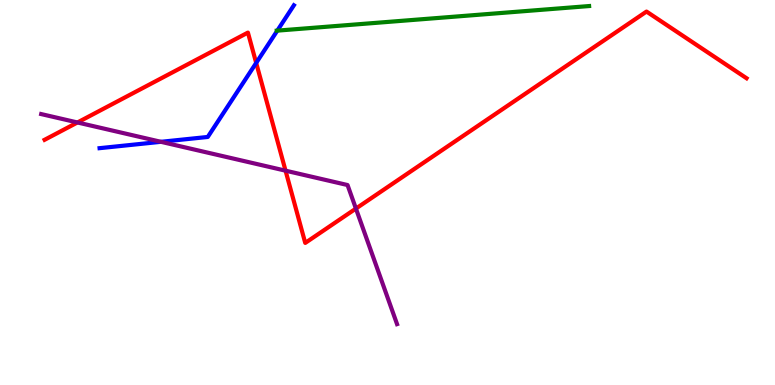[{'lines': ['blue', 'red'], 'intersections': [{'x': 3.31, 'y': 8.37}]}, {'lines': ['green', 'red'], 'intersections': []}, {'lines': ['purple', 'red'], 'intersections': [{'x': 0.999, 'y': 6.82}, {'x': 3.68, 'y': 5.57}, {'x': 4.59, 'y': 4.58}]}, {'lines': ['blue', 'green'], 'intersections': [{'x': 3.58, 'y': 9.2}]}, {'lines': ['blue', 'purple'], 'intersections': [{'x': 2.08, 'y': 6.32}]}, {'lines': ['green', 'purple'], 'intersections': []}]